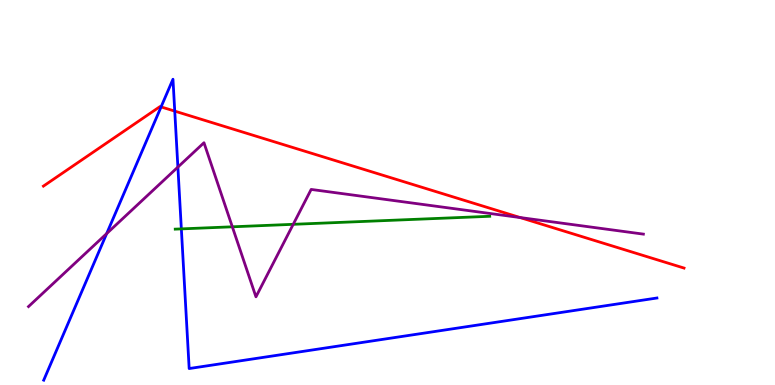[{'lines': ['blue', 'red'], 'intersections': [{'x': 2.08, 'y': 7.22}, {'x': 2.25, 'y': 7.11}]}, {'lines': ['green', 'red'], 'intersections': []}, {'lines': ['purple', 'red'], 'intersections': [{'x': 6.71, 'y': 4.35}]}, {'lines': ['blue', 'green'], 'intersections': [{'x': 2.34, 'y': 4.05}]}, {'lines': ['blue', 'purple'], 'intersections': [{'x': 1.38, 'y': 3.93}, {'x': 2.3, 'y': 5.66}]}, {'lines': ['green', 'purple'], 'intersections': [{'x': 3.0, 'y': 4.11}, {'x': 3.78, 'y': 4.17}]}]